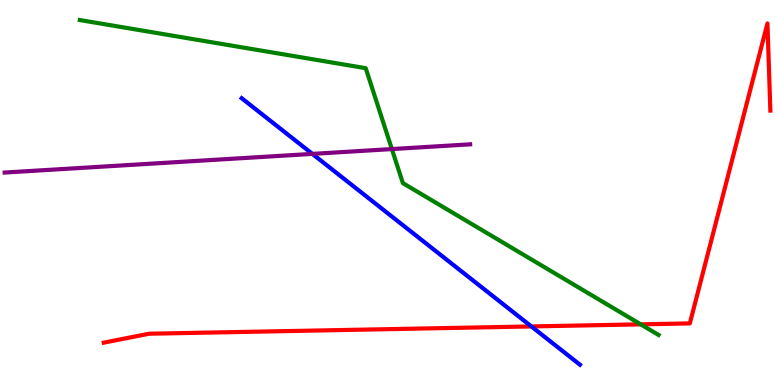[{'lines': ['blue', 'red'], 'intersections': [{'x': 6.86, 'y': 1.52}]}, {'lines': ['green', 'red'], 'intersections': [{'x': 8.27, 'y': 1.58}]}, {'lines': ['purple', 'red'], 'intersections': []}, {'lines': ['blue', 'green'], 'intersections': []}, {'lines': ['blue', 'purple'], 'intersections': [{'x': 4.03, 'y': 6.0}]}, {'lines': ['green', 'purple'], 'intersections': [{'x': 5.06, 'y': 6.13}]}]